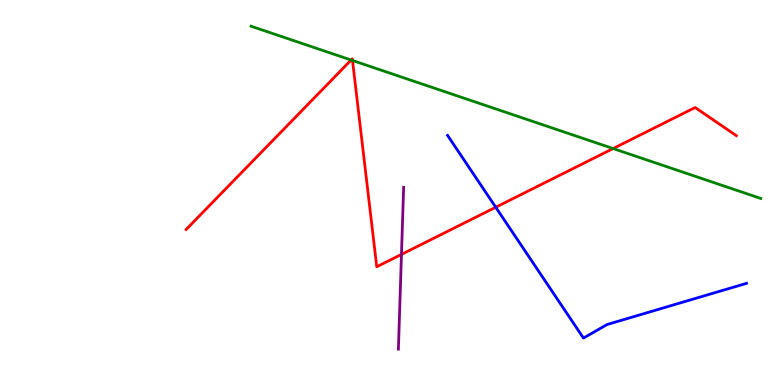[{'lines': ['blue', 'red'], 'intersections': [{'x': 6.4, 'y': 4.62}]}, {'lines': ['green', 'red'], 'intersections': [{'x': 4.53, 'y': 8.44}, {'x': 4.55, 'y': 8.43}, {'x': 7.91, 'y': 6.14}]}, {'lines': ['purple', 'red'], 'intersections': [{'x': 5.18, 'y': 3.39}]}, {'lines': ['blue', 'green'], 'intersections': []}, {'lines': ['blue', 'purple'], 'intersections': []}, {'lines': ['green', 'purple'], 'intersections': []}]